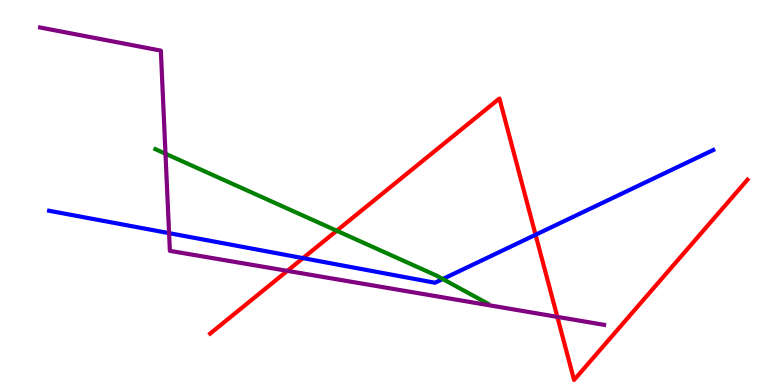[{'lines': ['blue', 'red'], 'intersections': [{'x': 3.91, 'y': 3.3}, {'x': 6.91, 'y': 3.9}]}, {'lines': ['green', 'red'], 'intersections': [{'x': 4.34, 'y': 4.01}]}, {'lines': ['purple', 'red'], 'intersections': [{'x': 3.71, 'y': 2.96}, {'x': 7.19, 'y': 1.77}]}, {'lines': ['blue', 'green'], 'intersections': [{'x': 5.71, 'y': 2.75}]}, {'lines': ['blue', 'purple'], 'intersections': [{'x': 2.18, 'y': 3.94}]}, {'lines': ['green', 'purple'], 'intersections': [{'x': 2.14, 'y': 6.01}]}]